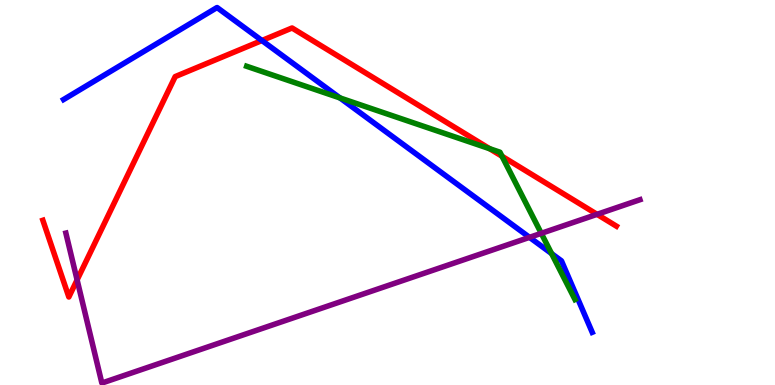[{'lines': ['blue', 'red'], 'intersections': [{'x': 3.38, 'y': 8.95}]}, {'lines': ['green', 'red'], 'intersections': [{'x': 6.32, 'y': 6.14}, {'x': 6.48, 'y': 5.94}]}, {'lines': ['purple', 'red'], 'intersections': [{'x': 0.995, 'y': 2.73}, {'x': 7.7, 'y': 4.43}]}, {'lines': ['blue', 'green'], 'intersections': [{'x': 4.39, 'y': 7.46}, {'x': 7.12, 'y': 3.41}]}, {'lines': ['blue', 'purple'], 'intersections': [{'x': 6.83, 'y': 3.84}]}, {'lines': ['green', 'purple'], 'intersections': [{'x': 6.98, 'y': 3.94}]}]